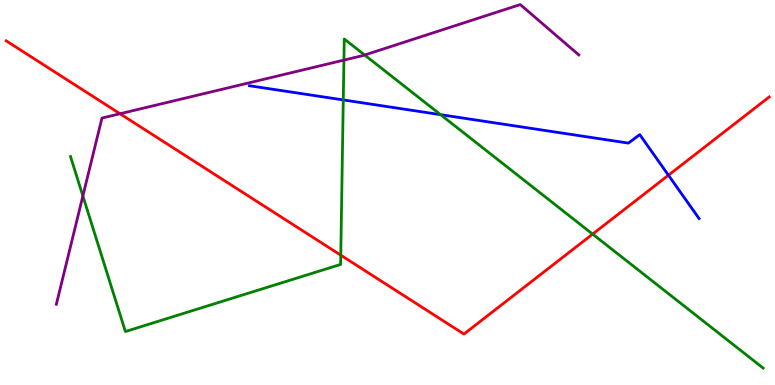[{'lines': ['blue', 'red'], 'intersections': [{'x': 8.63, 'y': 5.45}]}, {'lines': ['green', 'red'], 'intersections': [{'x': 4.4, 'y': 3.37}, {'x': 7.65, 'y': 3.92}]}, {'lines': ['purple', 'red'], 'intersections': [{'x': 1.55, 'y': 7.05}]}, {'lines': ['blue', 'green'], 'intersections': [{'x': 4.43, 'y': 7.4}, {'x': 5.69, 'y': 7.02}]}, {'lines': ['blue', 'purple'], 'intersections': []}, {'lines': ['green', 'purple'], 'intersections': [{'x': 1.07, 'y': 4.91}, {'x': 4.44, 'y': 8.44}, {'x': 4.71, 'y': 8.57}]}]